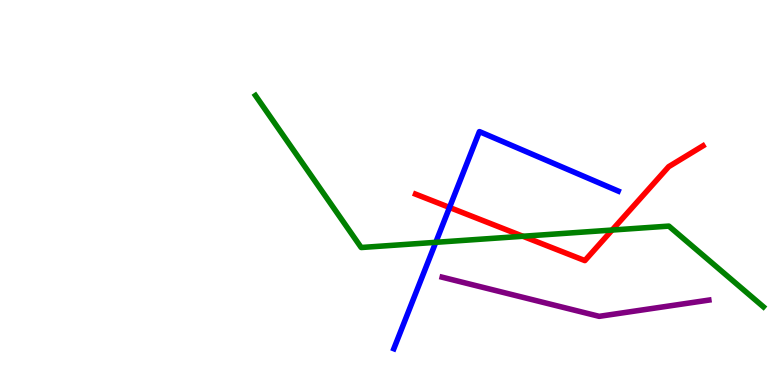[{'lines': ['blue', 'red'], 'intersections': [{'x': 5.8, 'y': 4.61}]}, {'lines': ['green', 'red'], 'intersections': [{'x': 6.75, 'y': 3.86}, {'x': 7.9, 'y': 4.02}]}, {'lines': ['purple', 'red'], 'intersections': []}, {'lines': ['blue', 'green'], 'intersections': [{'x': 5.62, 'y': 3.71}]}, {'lines': ['blue', 'purple'], 'intersections': []}, {'lines': ['green', 'purple'], 'intersections': []}]